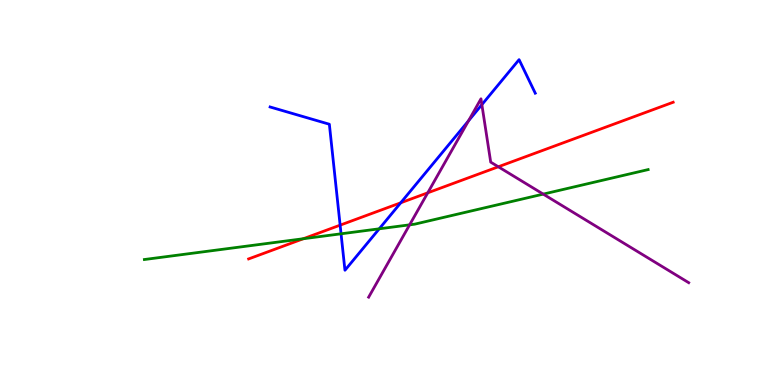[{'lines': ['blue', 'red'], 'intersections': [{'x': 4.39, 'y': 4.15}, {'x': 5.17, 'y': 4.73}]}, {'lines': ['green', 'red'], 'intersections': [{'x': 3.91, 'y': 3.8}]}, {'lines': ['purple', 'red'], 'intersections': [{'x': 5.52, 'y': 4.99}, {'x': 6.43, 'y': 5.67}]}, {'lines': ['blue', 'green'], 'intersections': [{'x': 4.4, 'y': 3.93}, {'x': 4.89, 'y': 4.06}]}, {'lines': ['blue', 'purple'], 'intersections': [{'x': 6.05, 'y': 6.86}, {'x': 6.22, 'y': 7.28}]}, {'lines': ['green', 'purple'], 'intersections': [{'x': 5.29, 'y': 4.16}, {'x': 7.01, 'y': 4.96}]}]